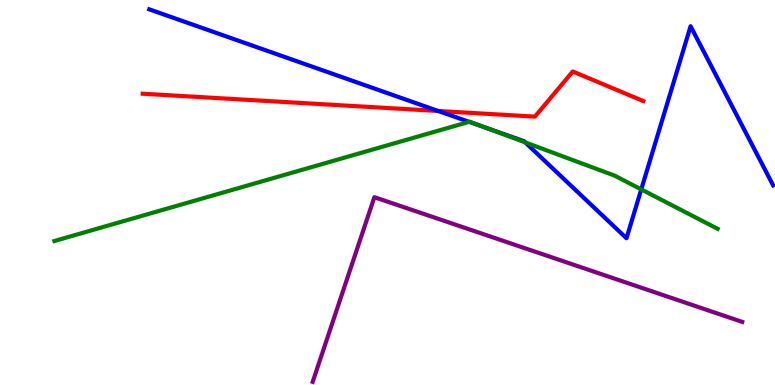[{'lines': ['blue', 'red'], 'intersections': [{'x': 5.65, 'y': 7.12}]}, {'lines': ['green', 'red'], 'intersections': []}, {'lines': ['purple', 'red'], 'intersections': []}, {'lines': ['blue', 'green'], 'intersections': [{'x': 6.05, 'y': 6.84}, {'x': 6.26, 'y': 6.69}, {'x': 6.78, 'y': 6.3}, {'x': 8.27, 'y': 5.08}]}, {'lines': ['blue', 'purple'], 'intersections': []}, {'lines': ['green', 'purple'], 'intersections': []}]